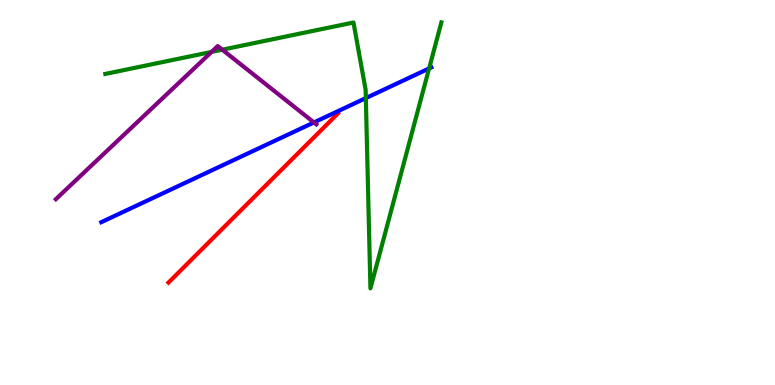[{'lines': ['blue', 'red'], 'intersections': []}, {'lines': ['green', 'red'], 'intersections': []}, {'lines': ['purple', 'red'], 'intersections': []}, {'lines': ['blue', 'green'], 'intersections': [{'x': 4.72, 'y': 7.45}, {'x': 5.54, 'y': 8.22}]}, {'lines': ['blue', 'purple'], 'intersections': [{'x': 4.05, 'y': 6.82}]}, {'lines': ['green', 'purple'], 'intersections': [{'x': 2.73, 'y': 8.65}, {'x': 2.87, 'y': 8.71}]}]